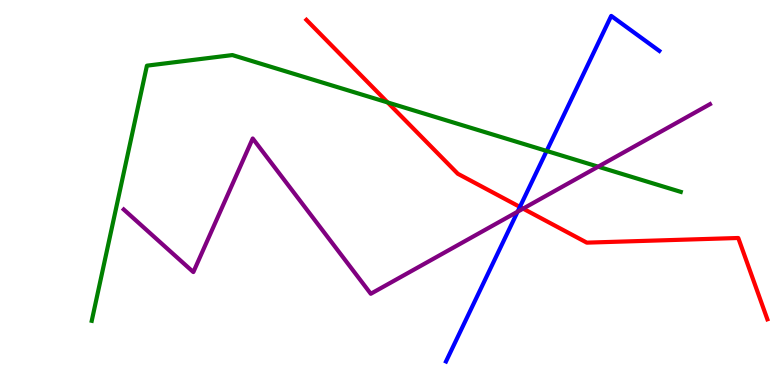[{'lines': ['blue', 'red'], 'intersections': [{'x': 6.71, 'y': 4.63}]}, {'lines': ['green', 'red'], 'intersections': [{'x': 5.0, 'y': 7.34}]}, {'lines': ['purple', 'red'], 'intersections': [{'x': 6.75, 'y': 4.58}]}, {'lines': ['blue', 'green'], 'intersections': [{'x': 7.05, 'y': 6.08}]}, {'lines': ['blue', 'purple'], 'intersections': [{'x': 6.68, 'y': 4.5}]}, {'lines': ['green', 'purple'], 'intersections': [{'x': 7.72, 'y': 5.67}]}]